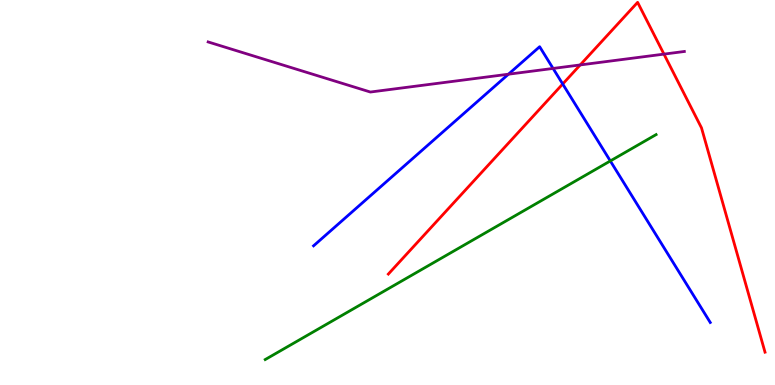[{'lines': ['blue', 'red'], 'intersections': [{'x': 7.26, 'y': 7.82}]}, {'lines': ['green', 'red'], 'intersections': []}, {'lines': ['purple', 'red'], 'intersections': [{'x': 7.49, 'y': 8.31}, {'x': 8.57, 'y': 8.59}]}, {'lines': ['blue', 'green'], 'intersections': [{'x': 7.88, 'y': 5.82}]}, {'lines': ['blue', 'purple'], 'intersections': [{'x': 6.56, 'y': 8.07}, {'x': 7.14, 'y': 8.22}]}, {'lines': ['green', 'purple'], 'intersections': []}]